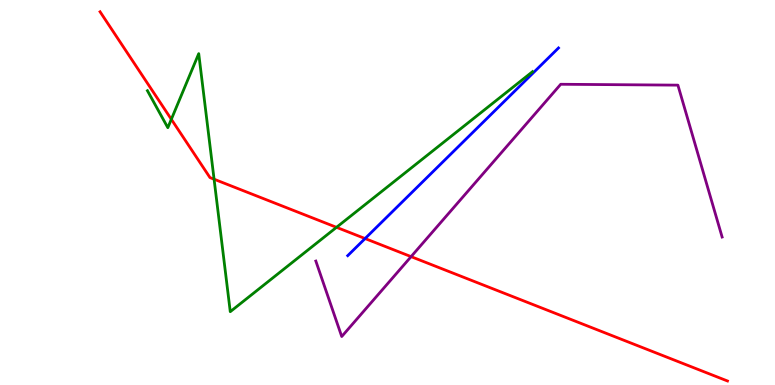[{'lines': ['blue', 'red'], 'intersections': [{'x': 4.71, 'y': 3.8}]}, {'lines': ['green', 'red'], 'intersections': [{'x': 2.21, 'y': 6.9}, {'x': 2.76, 'y': 5.35}, {'x': 4.34, 'y': 4.1}]}, {'lines': ['purple', 'red'], 'intersections': [{'x': 5.3, 'y': 3.33}]}, {'lines': ['blue', 'green'], 'intersections': []}, {'lines': ['blue', 'purple'], 'intersections': []}, {'lines': ['green', 'purple'], 'intersections': []}]